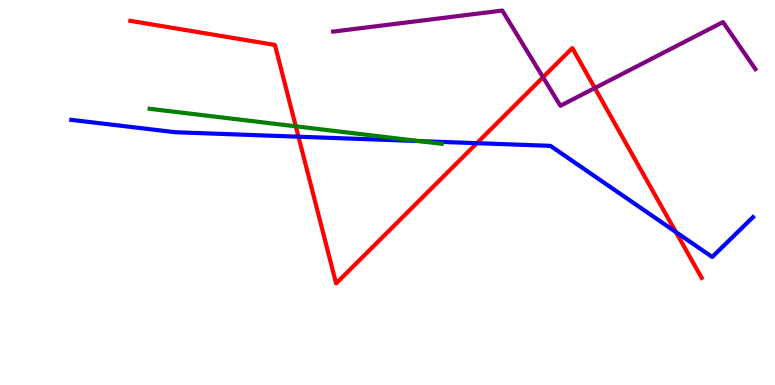[{'lines': ['blue', 'red'], 'intersections': [{'x': 3.85, 'y': 6.45}, {'x': 6.15, 'y': 6.28}, {'x': 8.72, 'y': 3.97}]}, {'lines': ['green', 'red'], 'intersections': [{'x': 3.82, 'y': 6.72}]}, {'lines': ['purple', 'red'], 'intersections': [{'x': 7.01, 'y': 7.99}, {'x': 7.68, 'y': 7.71}]}, {'lines': ['blue', 'green'], 'intersections': [{'x': 5.41, 'y': 6.34}]}, {'lines': ['blue', 'purple'], 'intersections': []}, {'lines': ['green', 'purple'], 'intersections': []}]